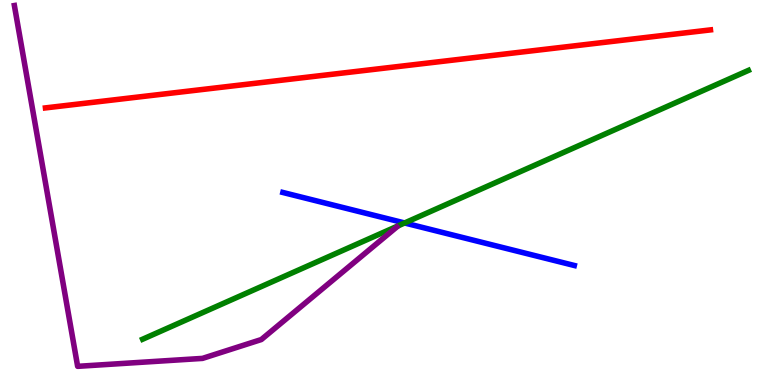[{'lines': ['blue', 'red'], 'intersections': []}, {'lines': ['green', 'red'], 'intersections': []}, {'lines': ['purple', 'red'], 'intersections': []}, {'lines': ['blue', 'green'], 'intersections': [{'x': 5.22, 'y': 4.21}]}, {'lines': ['blue', 'purple'], 'intersections': []}, {'lines': ['green', 'purple'], 'intersections': []}]